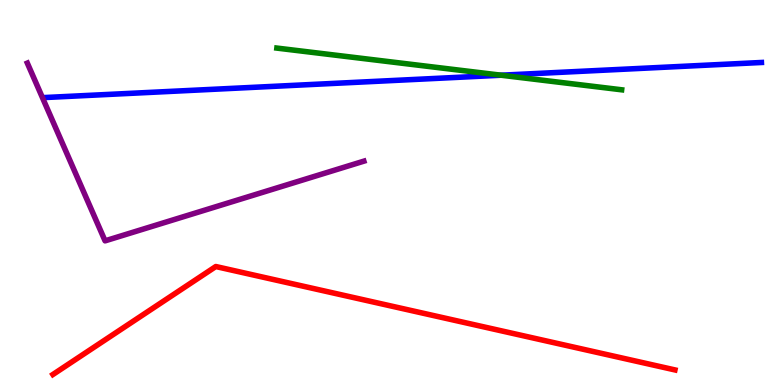[{'lines': ['blue', 'red'], 'intersections': []}, {'lines': ['green', 'red'], 'intersections': []}, {'lines': ['purple', 'red'], 'intersections': []}, {'lines': ['blue', 'green'], 'intersections': [{'x': 6.47, 'y': 8.05}]}, {'lines': ['blue', 'purple'], 'intersections': []}, {'lines': ['green', 'purple'], 'intersections': []}]